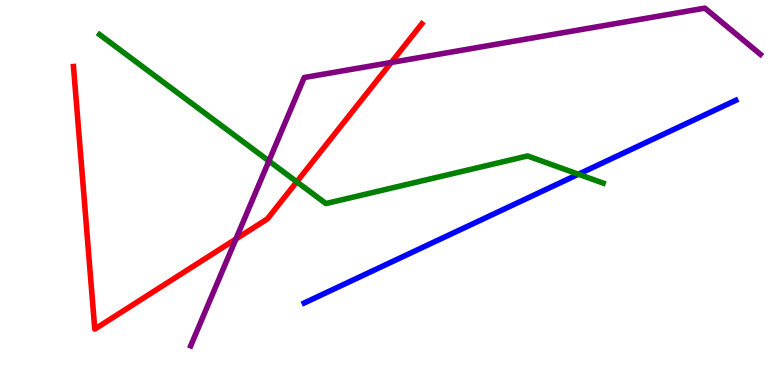[{'lines': ['blue', 'red'], 'intersections': []}, {'lines': ['green', 'red'], 'intersections': [{'x': 3.83, 'y': 5.28}]}, {'lines': ['purple', 'red'], 'intersections': [{'x': 3.04, 'y': 3.79}, {'x': 5.05, 'y': 8.38}]}, {'lines': ['blue', 'green'], 'intersections': [{'x': 7.46, 'y': 5.47}]}, {'lines': ['blue', 'purple'], 'intersections': []}, {'lines': ['green', 'purple'], 'intersections': [{'x': 3.47, 'y': 5.82}]}]